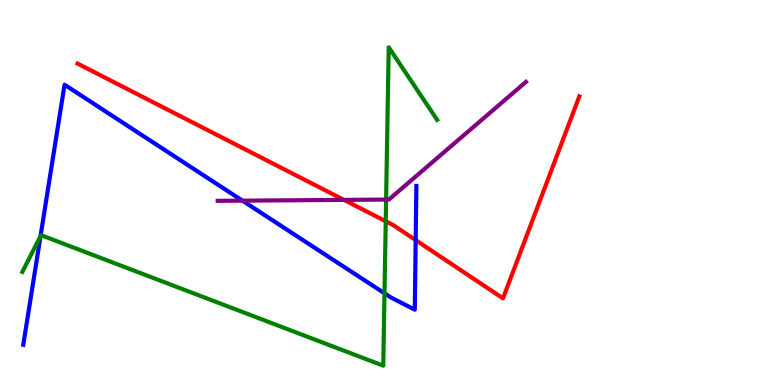[{'lines': ['blue', 'red'], 'intersections': [{'x': 5.36, 'y': 3.76}]}, {'lines': ['green', 'red'], 'intersections': [{'x': 4.98, 'y': 4.25}]}, {'lines': ['purple', 'red'], 'intersections': [{'x': 4.44, 'y': 4.81}]}, {'lines': ['blue', 'green'], 'intersections': [{'x': 0.523, 'y': 3.87}, {'x': 4.96, 'y': 2.38}]}, {'lines': ['blue', 'purple'], 'intersections': [{'x': 3.13, 'y': 4.79}]}, {'lines': ['green', 'purple'], 'intersections': [{'x': 4.98, 'y': 4.82}]}]